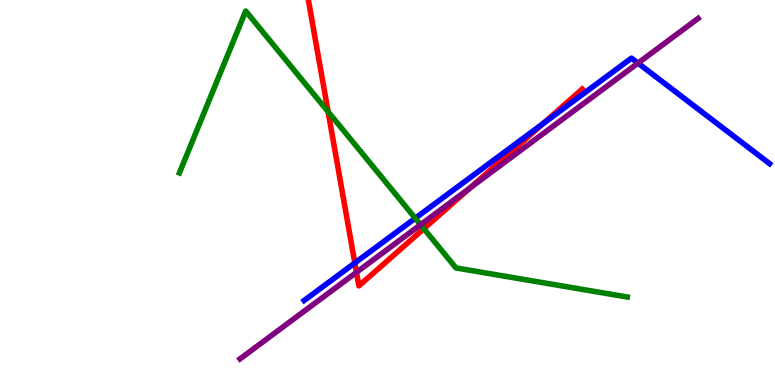[{'lines': ['blue', 'red'], 'intersections': [{'x': 4.58, 'y': 3.17}, {'x': 7.01, 'y': 6.79}]}, {'lines': ['green', 'red'], 'intersections': [{'x': 4.23, 'y': 7.1}, {'x': 5.47, 'y': 4.06}]}, {'lines': ['purple', 'red'], 'intersections': [{'x': 4.6, 'y': 2.93}, {'x': 6.07, 'y': 5.12}]}, {'lines': ['blue', 'green'], 'intersections': [{'x': 5.36, 'y': 4.33}]}, {'lines': ['blue', 'purple'], 'intersections': [{'x': 8.23, 'y': 8.36}]}, {'lines': ['green', 'purple'], 'intersections': [{'x': 5.43, 'y': 4.16}]}]